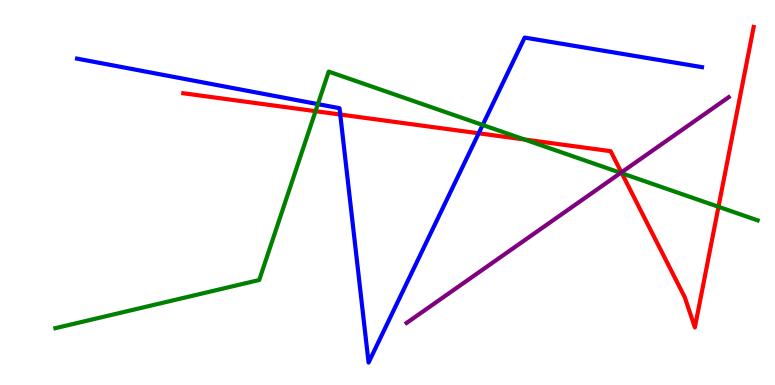[{'lines': ['blue', 'red'], 'intersections': [{'x': 4.39, 'y': 7.03}, {'x': 6.18, 'y': 6.54}]}, {'lines': ['green', 'red'], 'intersections': [{'x': 4.07, 'y': 7.11}, {'x': 6.77, 'y': 6.38}, {'x': 8.02, 'y': 5.5}, {'x': 9.27, 'y': 4.63}]}, {'lines': ['purple', 'red'], 'intersections': [{'x': 8.02, 'y': 5.52}]}, {'lines': ['blue', 'green'], 'intersections': [{'x': 4.1, 'y': 7.3}, {'x': 6.23, 'y': 6.75}]}, {'lines': ['blue', 'purple'], 'intersections': []}, {'lines': ['green', 'purple'], 'intersections': [{'x': 8.01, 'y': 5.51}]}]